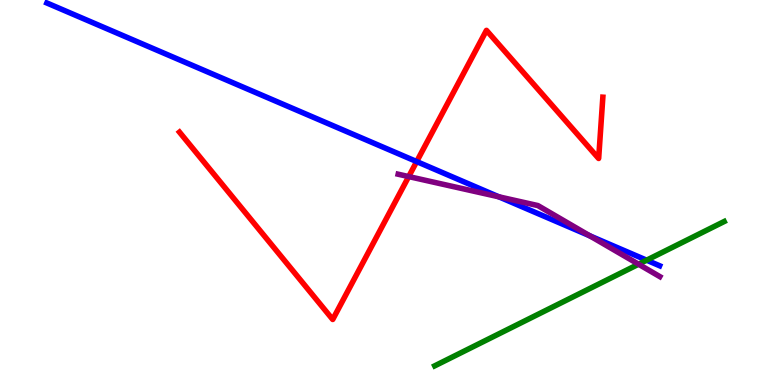[{'lines': ['blue', 'red'], 'intersections': [{'x': 5.38, 'y': 5.8}]}, {'lines': ['green', 'red'], 'intersections': []}, {'lines': ['purple', 'red'], 'intersections': [{'x': 5.27, 'y': 5.41}]}, {'lines': ['blue', 'green'], 'intersections': [{'x': 8.34, 'y': 3.24}]}, {'lines': ['blue', 'purple'], 'intersections': [{'x': 6.44, 'y': 4.89}, {'x': 7.61, 'y': 3.88}]}, {'lines': ['green', 'purple'], 'intersections': [{'x': 8.24, 'y': 3.14}]}]